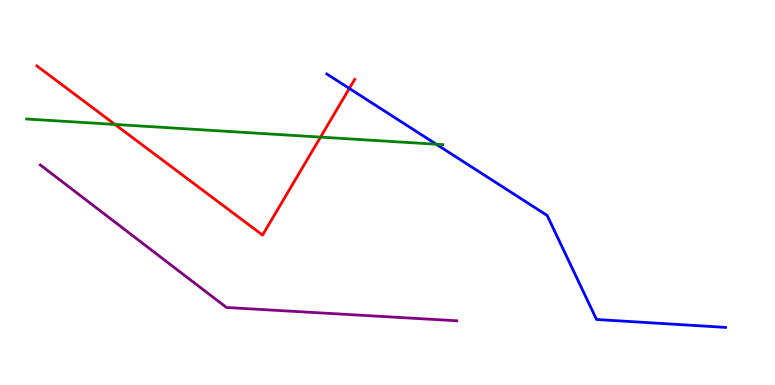[{'lines': ['blue', 'red'], 'intersections': [{'x': 4.51, 'y': 7.7}]}, {'lines': ['green', 'red'], 'intersections': [{'x': 1.48, 'y': 6.77}, {'x': 4.14, 'y': 6.44}]}, {'lines': ['purple', 'red'], 'intersections': []}, {'lines': ['blue', 'green'], 'intersections': [{'x': 5.63, 'y': 6.25}]}, {'lines': ['blue', 'purple'], 'intersections': []}, {'lines': ['green', 'purple'], 'intersections': []}]